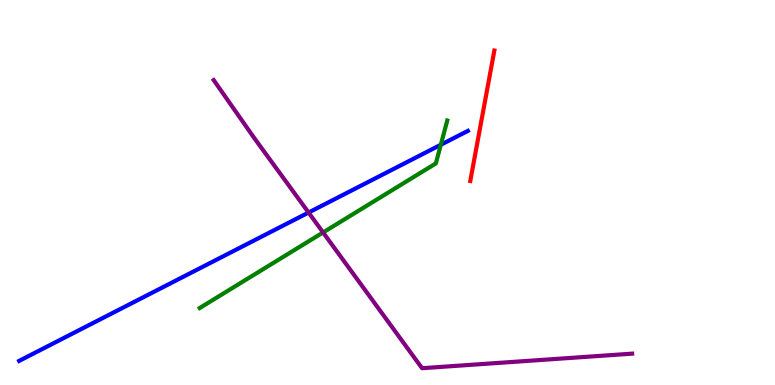[{'lines': ['blue', 'red'], 'intersections': []}, {'lines': ['green', 'red'], 'intersections': []}, {'lines': ['purple', 'red'], 'intersections': []}, {'lines': ['blue', 'green'], 'intersections': [{'x': 5.69, 'y': 6.24}]}, {'lines': ['blue', 'purple'], 'intersections': [{'x': 3.98, 'y': 4.48}]}, {'lines': ['green', 'purple'], 'intersections': [{'x': 4.17, 'y': 3.96}]}]